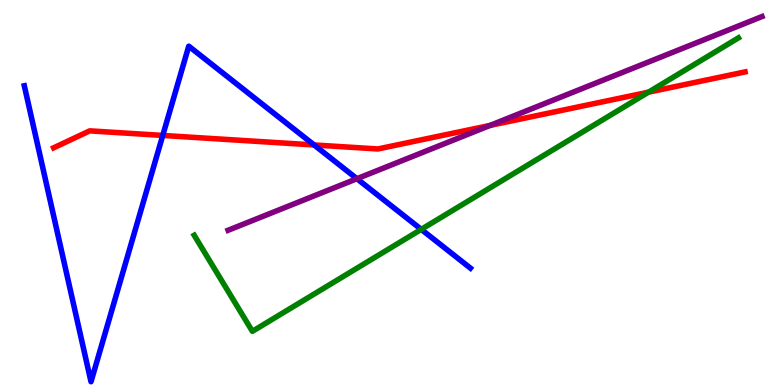[{'lines': ['blue', 'red'], 'intersections': [{'x': 2.1, 'y': 6.48}, {'x': 4.05, 'y': 6.23}]}, {'lines': ['green', 'red'], 'intersections': [{'x': 8.37, 'y': 7.61}]}, {'lines': ['purple', 'red'], 'intersections': [{'x': 6.32, 'y': 6.74}]}, {'lines': ['blue', 'green'], 'intersections': [{'x': 5.44, 'y': 4.04}]}, {'lines': ['blue', 'purple'], 'intersections': [{'x': 4.61, 'y': 5.36}]}, {'lines': ['green', 'purple'], 'intersections': []}]